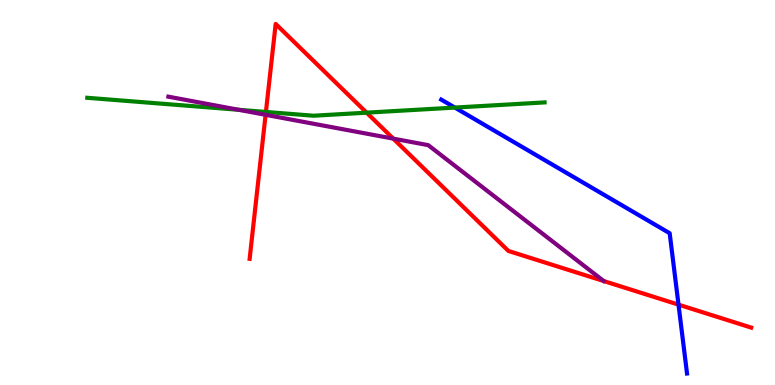[{'lines': ['blue', 'red'], 'intersections': [{'x': 8.75, 'y': 2.09}]}, {'lines': ['green', 'red'], 'intersections': [{'x': 3.43, 'y': 7.09}, {'x': 4.73, 'y': 7.07}]}, {'lines': ['purple', 'red'], 'intersections': [{'x': 3.43, 'y': 7.02}, {'x': 5.07, 'y': 6.4}]}, {'lines': ['blue', 'green'], 'intersections': [{'x': 5.87, 'y': 7.21}]}, {'lines': ['blue', 'purple'], 'intersections': []}, {'lines': ['green', 'purple'], 'intersections': [{'x': 3.08, 'y': 7.15}]}]